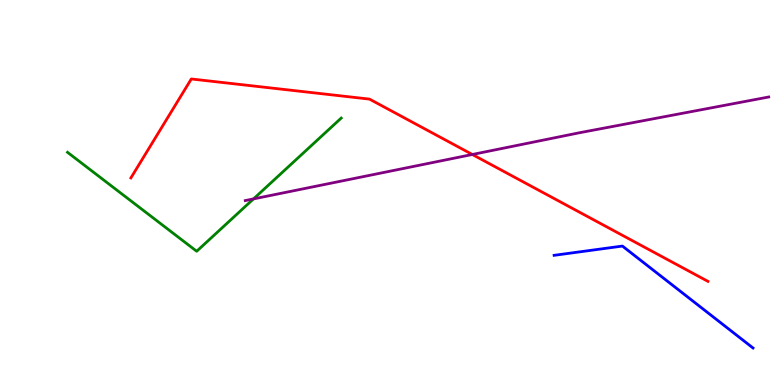[{'lines': ['blue', 'red'], 'intersections': []}, {'lines': ['green', 'red'], 'intersections': []}, {'lines': ['purple', 'red'], 'intersections': [{'x': 6.09, 'y': 5.99}]}, {'lines': ['blue', 'green'], 'intersections': []}, {'lines': ['blue', 'purple'], 'intersections': []}, {'lines': ['green', 'purple'], 'intersections': [{'x': 3.27, 'y': 4.83}]}]